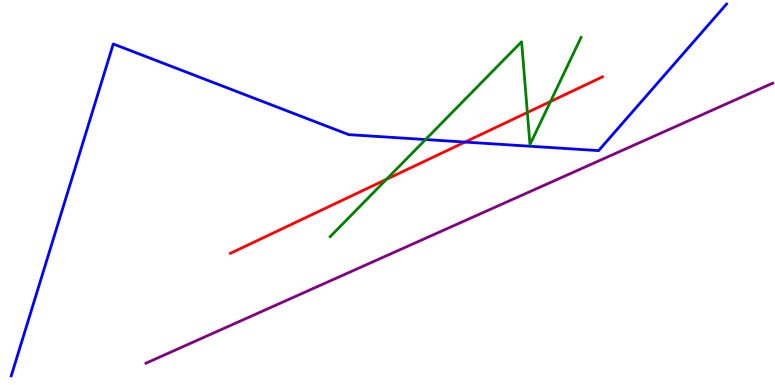[{'lines': ['blue', 'red'], 'intersections': [{'x': 6.0, 'y': 6.31}]}, {'lines': ['green', 'red'], 'intersections': [{'x': 4.99, 'y': 5.34}, {'x': 6.8, 'y': 7.08}, {'x': 7.1, 'y': 7.36}]}, {'lines': ['purple', 'red'], 'intersections': []}, {'lines': ['blue', 'green'], 'intersections': [{'x': 5.49, 'y': 6.38}]}, {'lines': ['blue', 'purple'], 'intersections': []}, {'lines': ['green', 'purple'], 'intersections': []}]